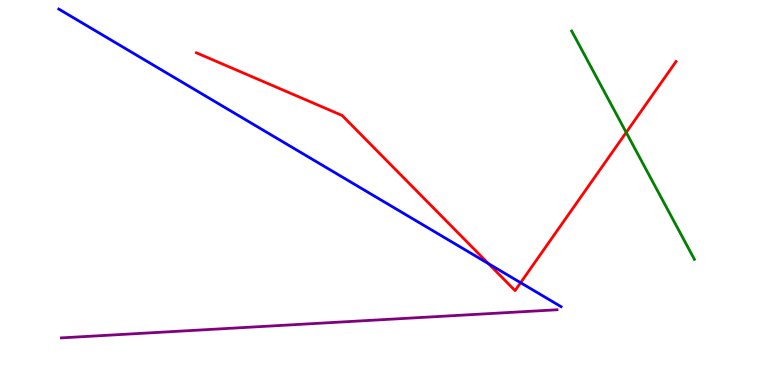[{'lines': ['blue', 'red'], 'intersections': [{'x': 6.3, 'y': 3.15}, {'x': 6.72, 'y': 2.66}]}, {'lines': ['green', 'red'], 'intersections': [{'x': 8.08, 'y': 6.56}]}, {'lines': ['purple', 'red'], 'intersections': []}, {'lines': ['blue', 'green'], 'intersections': []}, {'lines': ['blue', 'purple'], 'intersections': []}, {'lines': ['green', 'purple'], 'intersections': []}]